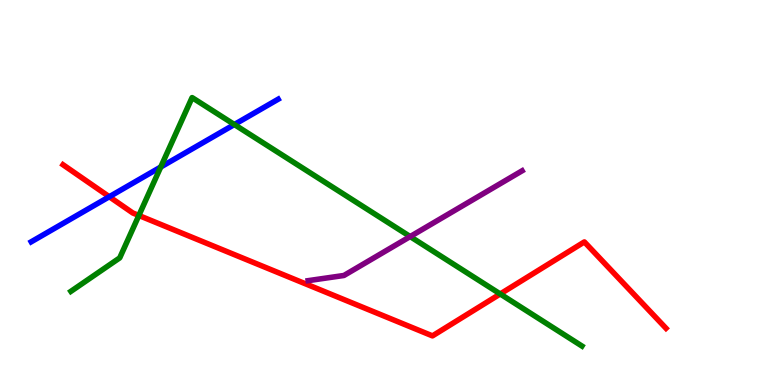[{'lines': ['blue', 'red'], 'intersections': [{'x': 1.41, 'y': 4.89}]}, {'lines': ['green', 'red'], 'intersections': [{'x': 1.79, 'y': 4.4}, {'x': 6.45, 'y': 2.36}]}, {'lines': ['purple', 'red'], 'intersections': []}, {'lines': ['blue', 'green'], 'intersections': [{'x': 2.07, 'y': 5.66}, {'x': 3.02, 'y': 6.77}]}, {'lines': ['blue', 'purple'], 'intersections': []}, {'lines': ['green', 'purple'], 'intersections': [{'x': 5.29, 'y': 3.86}]}]